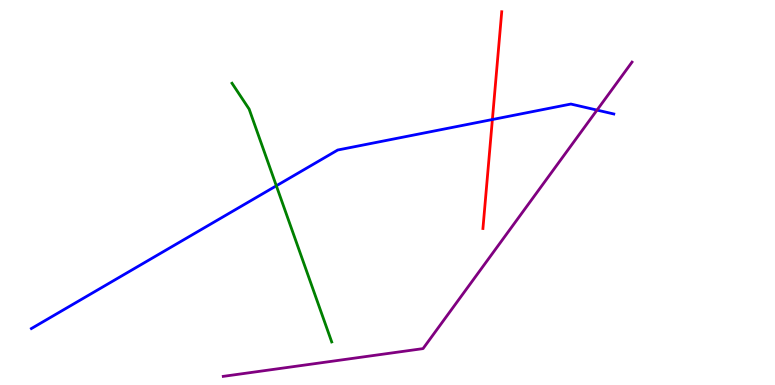[{'lines': ['blue', 'red'], 'intersections': [{'x': 6.35, 'y': 6.9}]}, {'lines': ['green', 'red'], 'intersections': []}, {'lines': ['purple', 'red'], 'intersections': []}, {'lines': ['blue', 'green'], 'intersections': [{'x': 3.57, 'y': 5.17}]}, {'lines': ['blue', 'purple'], 'intersections': [{'x': 7.7, 'y': 7.14}]}, {'lines': ['green', 'purple'], 'intersections': []}]